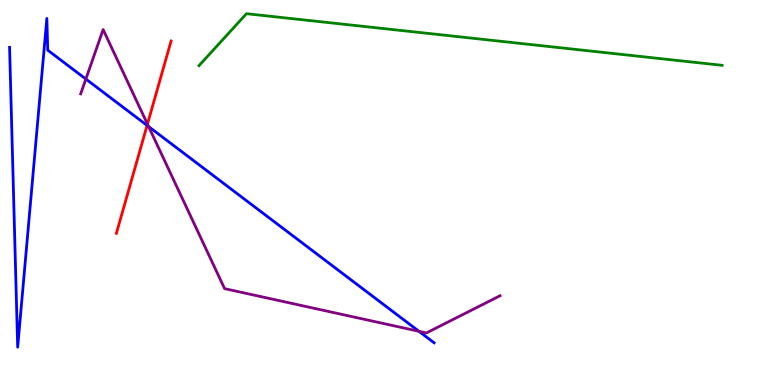[{'lines': ['blue', 'red'], 'intersections': [{'x': 1.9, 'y': 6.74}]}, {'lines': ['green', 'red'], 'intersections': []}, {'lines': ['purple', 'red'], 'intersections': [{'x': 1.9, 'y': 6.78}]}, {'lines': ['blue', 'green'], 'intersections': []}, {'lines': ['blue', 'purple'], 'intersections': [{'x': 1.11, 'y': 7.95}, {'x': 1.92, 'y': 6.71}, {'x': 5.41, 'y': 1.39}]}, {'lines': ['green', 'purple'], 'intersections': []}]